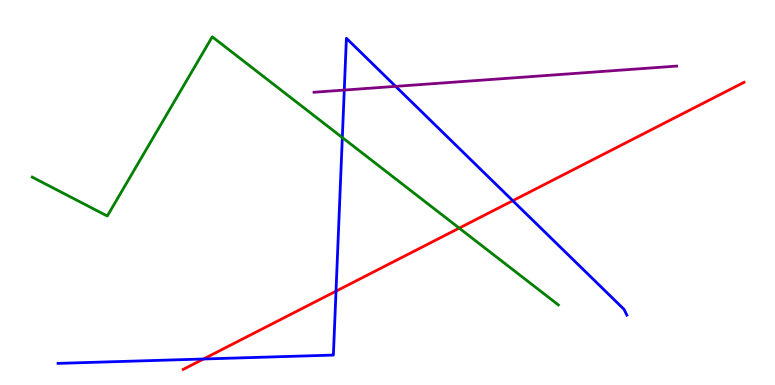[{'lines': ['blue', 'red'], 'intersections': [{'x': 2.63, 'y': 0.675}, {'x': 4.34, 'y': 2.44}, {'x': 6.62, 'y': 4.79}]}, {'lines': ['green', 'red'], 'intersections': [{'x': 5.93, 'y': 4.08}]}, {'lines': ['purple', 'red'], 'intersections': []}, {'lines': ['blue', 'green'], 'intersections': [{'x': 4.42, 'y': 6.43}]}, {'lines': ['blue', 'purple'], 'intersections': [{'x': 4.44, 'y': 7.66}, {'x': 5.11, 'y': 7.76}]}, {'lines': ['green', 'purple'], 'intersections': []}]